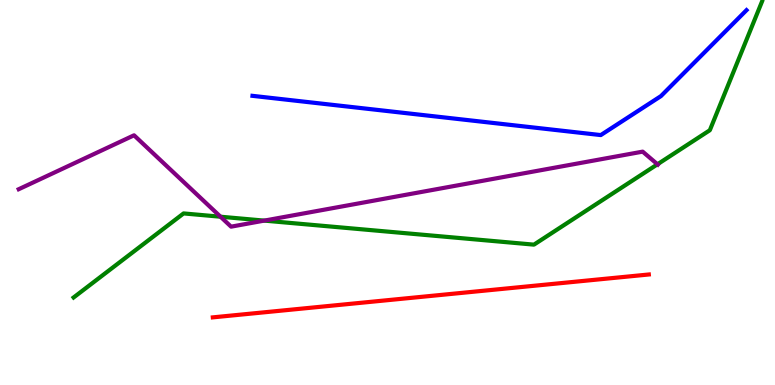[{'lines': ['blue', 'red'], 'intersections': []}, {'lines': ['green', 'red'], 'intersections': []}, {'lines': ['purple', 'red'], 'intersections': []}, {'lines': ['blue', 'green'], 'intersections': []}, {'lines': ['blue', 'purple'], 'intersections': []}, {'lines': ['green', 'purple'], 'intersections': [{'x': 2.85, 'y': 4.37}, {'x': 3.41, 'y': 4.27}, {'x': 8.48, 'y': 5.73}]}]